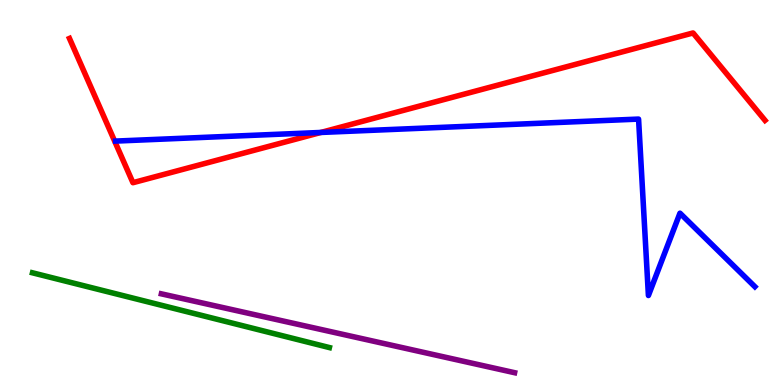[{'lines': ['blue', 'red'], 'intersections': [{'x': 4.14, 'y': 6.56}]}, {'lines': ['green', 'red'], 'intersections': []}, {'lines': ['purple', 'red'], 'intersections': []}, {'lines': ['blue', 'green'], 'intersections': []}, {'lines': ['blue', 'purple'], 'intersections': []}, {'lines': ['green', 'purple'], 'intersections': []}]